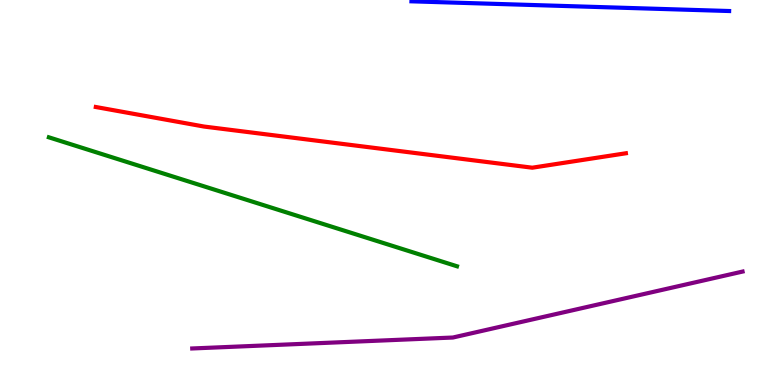[{'lines': ['blue', 'red'], 'intersections': []}, {'lines': ['green', 'red'], 'intersections': []}, {'lines': ['purple', 'red'], 'intersections': []}, {'lines': ['blue', 'green'], 'intersections': []}, {'lines': ['blue', 'purple'], 'intersections': []}, {'lines': ['green', 'purple'], 'intersections': []}]